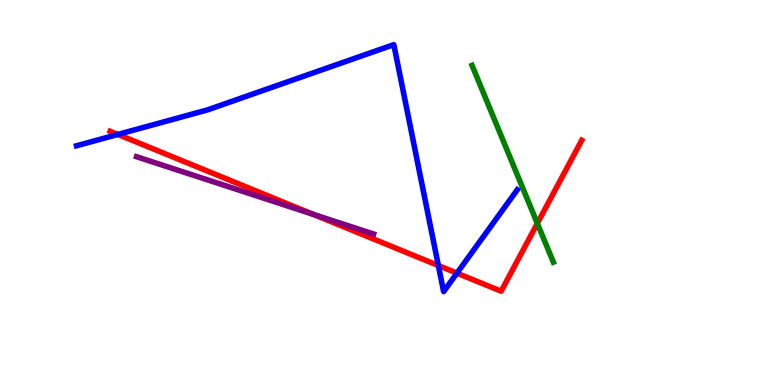[{'lines': ['blue', 'red'], 'intersections': [{'x': 1.52, 'y': 6.51}, {'x': 5.66, 'y': 3.1}, {'x': 5.9, 'y': 2.91}]}, {'lines': ['green', 'red'], 'intersections': [{'x': 6.93, 'y': 4.2}]}, {'lines': ['purple', 'red'], 'intersections': [{'x': 4.04, 'y': 4.43}]}, {'lines': ['blue', 'green'], 'intersections': []}, {'lines': ['blue', 'purple'], 'intersections': []}, {'lines': ['green', 'purple'], 'intersections': []}]